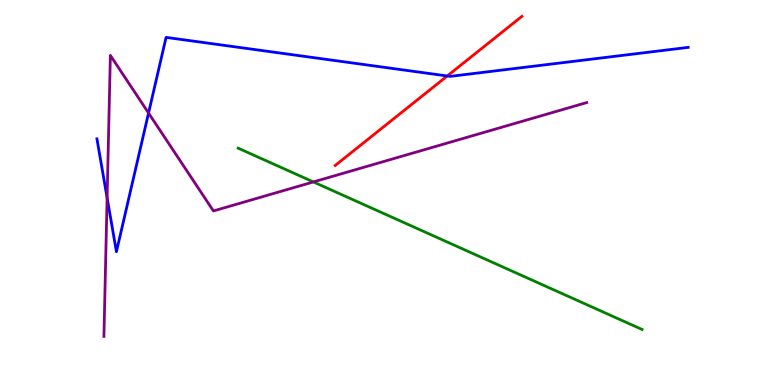[{'lines': ['blue', 'red'], 'intersections': [{'x': 5.77, 'y': 8.03}]}, {'lines': ['green', 'red'], 'intersections': []}, {'lines': ['purple', 'red'], 'intersections': []}, {'lines': ['blue', 'green'], 'intersections': []}, {'lines': ['blue', 'purple'], 'intersections': [{'x': 1.38, 'y': 4.86}, {'x': 1.92, 'y': 7.06}]}, {'lines': ['green', 'purple'], 'intersections': [{'x': 4.04, 'y': 5.27}]}]